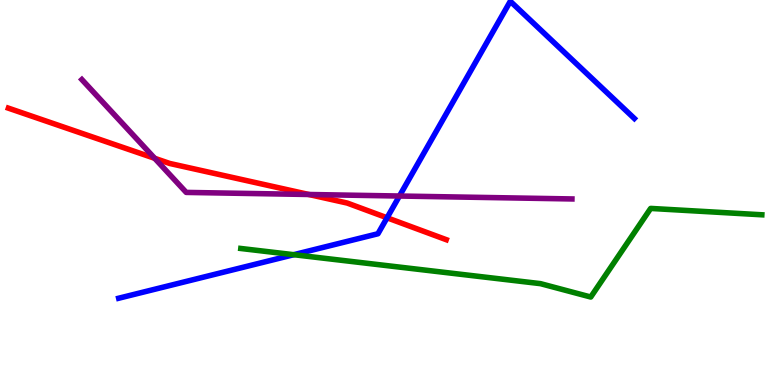[{'lines': ['blue', 'red'], 'intersections': [{'x': 4.99, 'y': 4.34}]}, {'lines': ['green', 'red'], 'intersections': []}, {'lines': ['purple', 'red'], 'intersections': [{'x': 2.0, 'y': 5.89}, {'x': 3.98, 'y': 4.95}]}, {'lines': ['blue', 'green'], 'intersections': [{'x': 3.79, 'y': 3.38}]}, {'lines': ['blue', 'purple'], 'intersections': [{'x': 5.15, 'y': 4.91}]}, {'lines': ['green', 'purple'], 'intersections': []}]